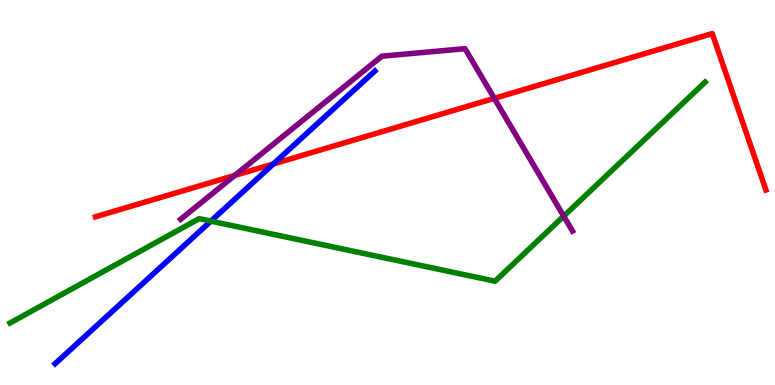[{'lines': ['blue', 'red'], 'intersections': [{'x': 3.53, 'y': 5.74}]}, {'lines': ['green', 'red'], 'intersections': []}, {'lines': ['purple', 'red'], 'intersections': [{'x': 3.03, 'y': 5.44}, {'x': 6.38, 'y': 7.45}]}, {'lines': ['blue', 'green'], 'intersections': [{'x': 2.72, 'y': 4.26}]}, {'lines': ['blue', 'purple'], 'intersections': []}, {'lines': ['green', 'purple'], 'intersections': [{'x': 7.27, 'y': 4.39}]}]